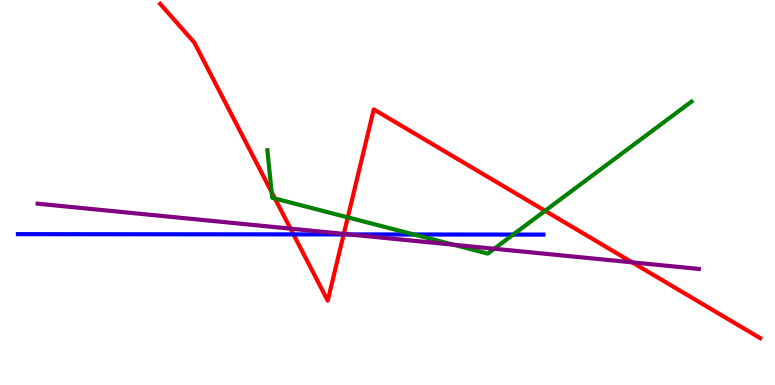[{'lines': ['blue', 'red'], 'intersections': [{'x': 3.79, 'y': 3.91}, {'x': 4.43, 'y': 3.91}]}, {'lines': ['green', 'red'], 'intersections': [{'x': 3.5, 'y': 5.01}, {'x': 3.55, 'y': 4.84}, {'x': 4.49, 'y': 4.35}, {'x': 7.03, 'y': 4.52}]}, {'lines': ['purple', 'red'], 'intersections': [{'x': 3.75, 'y': 4.06}, {'x': 4.44, 'y': 3.92}, {'x': 8.16, 'y': 3.19}]}, {'lines': ['blue', 'green'], 'intersections': [{'x': 5.34, 'y': 3.91}, {'x': 6.62, 'y': 3.91}]}, {'lines': ['blue', 'purple'], 'intersections': [{'x': 4.51, 'y': 3.91}]}, {'lines': ['green', 'purple'], 'intersections': [{'x': 5.85, 'y': 3.64}, {'x': 6.38, 'y': 3.54}]}]